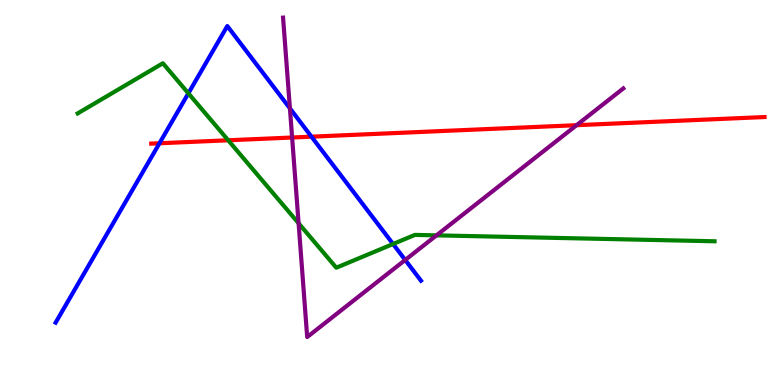[{'lines': ['blue', 'red'], 'intersections': [{'x': 2.06, 'y': 6.28}, {'x': 4.02, 'y': 6.45}]}, {'lines': ['green', 'red'], 'intersections': [{'x': 2.94, 'y': 6.36}]}, {'lines': ['purple', 'red'], 'intersections': [{'x': 3.77, 'y': 6.43}, {'x': 7.44, 'y': 6.75}]}, {'lines': ['blue', 'green'], 'intersections': [{'x': 2.43, 'y': 7.58}, {'x': 5.07, 'y': 3.66}]}, {'lines': ['blue', 'purple'], 'intersections': [{'x': 3.74, 'y': 7.19}, {'x': 5.23, 'y': 3.25}]}, {'lines': ['green', 'purple'], 'intersections': [{'x': 3.85, 'y': 4.2}, {'x': 5.63, 'y': 3.89}]}]